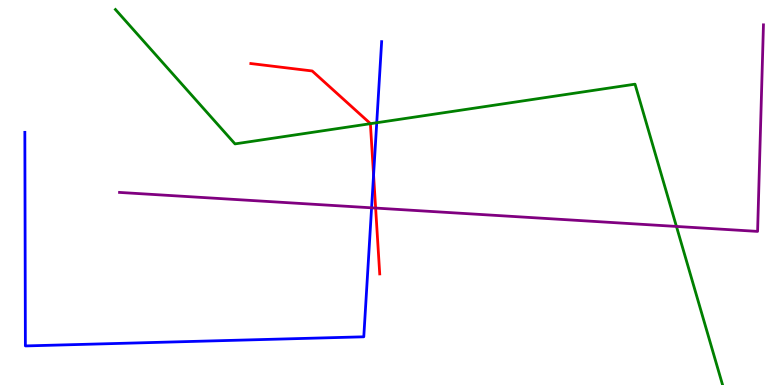[{'lines': ['blue', 'red'], 'intersections': [{'x': 4.82, 'y': 5.45}]}, {'lines': ['green', 'red'], 'intersections': [{'x': 4.78, 'y': 6.79}]}, {'lines': ['purple', 'red'], 'intersections': [{'x': 4.85, 'y': 4.6}]}, {'lines': ['blue', 'green'], 'intersections': [{'x': 4.86, 'y': 6.81}]}, {'lines': ['blue', 'purple'], 'intersections': [{'x': 4.79, 'y': 4.6}]}, {'lines': ['green', 'purple'], 'intersections': [{'x': 8.73, 'y': 4.12}]}]